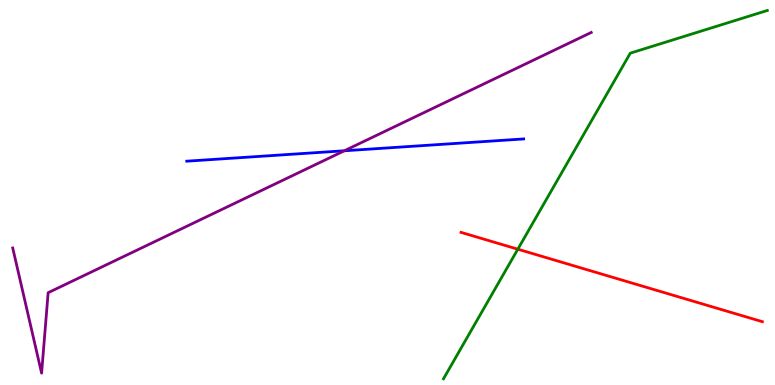[{'lines': ['blue', 'red'], 'intersections': []}, {'lines': ['green', 'red'], 'intersections': [{'x': 6.68, 'y': 3.53}]}, {'lines': ['purple', 'red'], 'intersections': []}, {'lines': ['blue', 'green'], 'intersections': []}, {'lines': ['blue', 'purple'], 'intersections': [{'x': 4.44, 'y': 6.08}]}, {'lines': ['green', 'purple'], 'intersections': []}]